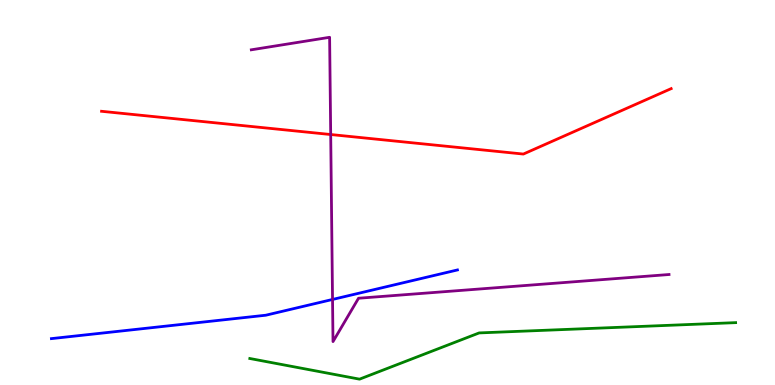[{'lines': ['blue', 'red'], 'intersections': []}, {'lines': ['green', 'red'], 'intersections': []}, {'lines': ['purple', 'red'], 'intersections': [{'x': 4.27, 'y': 6.51}]}, {'lines': ['blue', 'green'], 'intersections': []}, {'lines': ['blue', 'purple'], 'intersections': [{'x': 4.29, 'y': 2.22}]}, {'lines': ['green', 'purple'], 'intersections': []}]